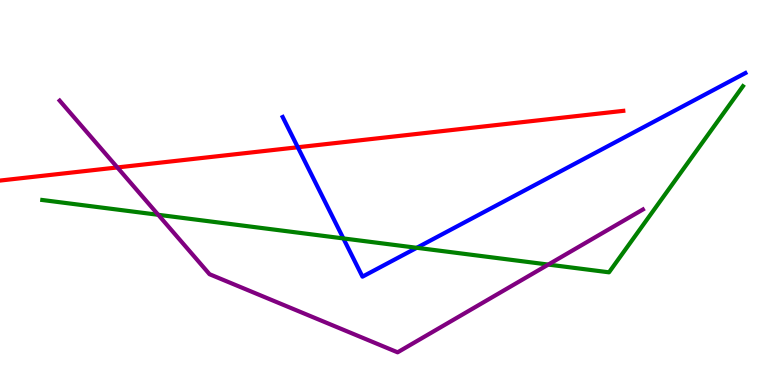[{'lines': ['blue', 'red'], 'intersections': [{'x': 3.84, 'y': 6.18}]}, {'lines': ['green', 'red'], 'intersections': []}, {'lines': ['purple', 'red'], 'intersections': [{'x': 1.51, 'y': 5.65}]}, {'lines': ['blue', 'green'], 'intersections': [{'x': 4.43, 'y': 3.81}, {'x': 5.38, 'y': 3.56}]}, {'lines': ['blue', 'purple'], 'intersections': []}, {'lines': ['green', 'purple'], 'intersections': [{'x': 2.04, 'y': 4.42}, {'x': 7.07, 'y': 3.13}]}]